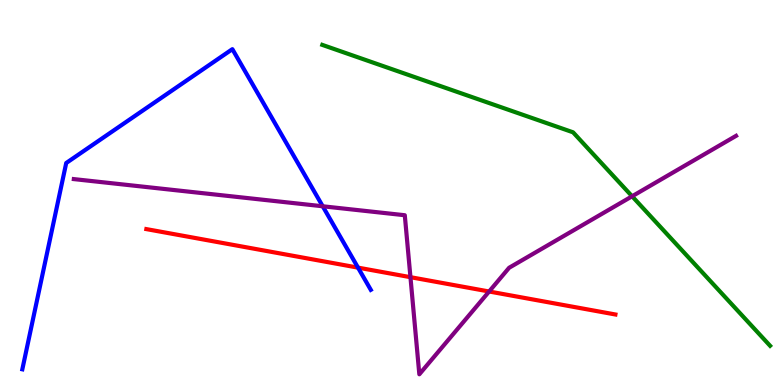[{'lines': ['blue', 'red'], 'intersections': [{'x': 4.62, 'y': 3.05}]}, {'lines': ['green', 'red'], 'intersections': []}, {'lines': ['purple', 'red'], 'intersections': [{'x': 5.3, 'y': 2.8}, {'x': 6.31, 'y': 2.43}]}, {'lines': ['blue', 'green'], 'intersections': []}, {'lines': ['blue', 'purple'], 'intersections': [{'x': 4.16, 'y': 4.64}]}, {'lines': ['green', 'purple'], 'intersections': [{'x': 8.16, 'y': 4.9}]}]